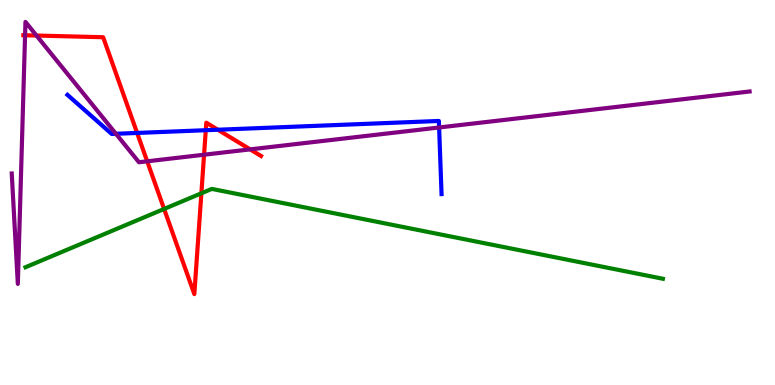[{'lines': ['blue', 'red'], 'intersections': [{'x': 1.77, 'y': 6.55}, {'x': 2.66, 'y': 6.62}, {'x': 2.81, 'y': 6.63}]}, {'lines': ['green', 'red'], 'intersections': [{'x': 2.12, 'y': 4.57}, {'x': 2.6, 'y': 4.98}]}, {'lines': ['purple', 'red'], 'intersections': [{'x': 0.324, 'y': 9.08}, {'x': 0.471, 'y': 9.08}, {'x': 1.9, 'y': 5.81}, {'x': 2.63, 'y': 5.98}, {'x': 3.23, 'y': 6.12}]}, {'lines': ['blue', 'green'], 'intersections': []}, {'lines': ['blue', 'purple'], 'intersections': [{'x': 1.5, 'y': 6.53}, {'x': 5.67, 'y': 6.69}]}, {'lines': ['green', 'purple'], 'intersections': []}]